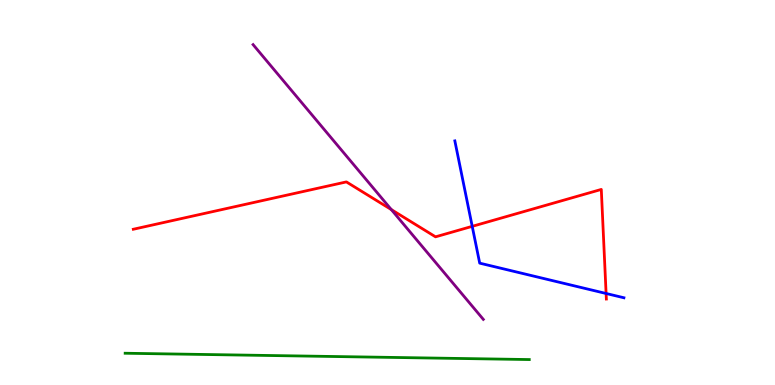[{'lines': ['blue', 'red'], 'intersections': [{'x': 6.09, 'y': 4.12}, {'x': 7.82, 'y': 2.38}]}, {'lines': ['green', 'red'], 'intersections': []}, {'lines': ['purple', 'red'], 'intersections': [{'x': 5.05, 'y': 4.56}]}, {'lines': ['blue', 'green'], 'intersections': []}, {'lines': ['blue', 'purple'], 'intersections': []}, {'lines': ['green', 'purple'], 'intersections': []}]